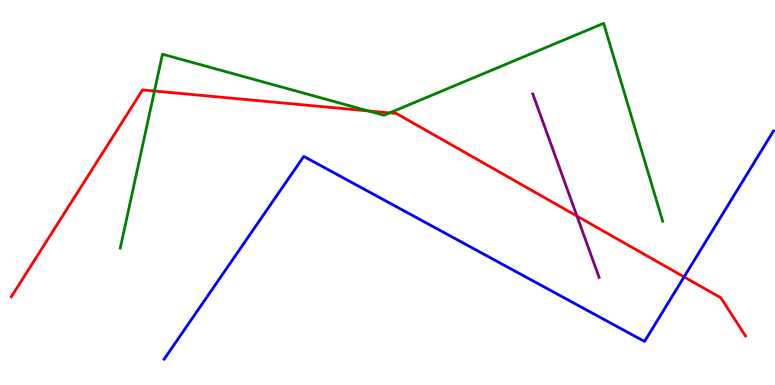[{'lines': ['blue', 'red'], 'intersections': [{'x': 8.83, 'y': 2.81}]}, {'lines': ['green', 'red'], 'intersections': [{'x': 1.99, 'y': 7.64}, {'x': 4.75, 'y': 7.12}, {'x': 5.03, 'y': 7.07}]}, {'lines': ['purple', 'red'], 'intersections': [{'x': 7.44, 'y': 4.39}]}, {'lines': ['blue', 'green'], 'intersections': []}, {'lines': ['blue', 'purple'], 'intersections': []}, {'lines': ['green', 'purple'], 'intersections': []}]